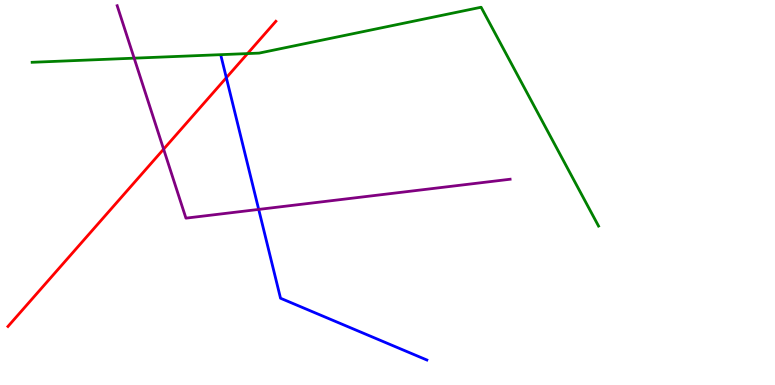[{'lines': ['blue', 'red'], 'intersections': [{'x': 2.92, 'y': 7.98}]}, {'lines': ['green', 'red'], 'intersections': [{'x': 3.19, 'y': 8.61}]}, {'lines': ['purple', 'red'], 'intersections': [{'x': 2.11, 'y': 6.13}]}, {'lines': ['blue', 'green'], 'intersections': []}, {'lines': ['blue', 'purple'], 'intersections': [{'x': 3.34, 'y': 4.56}]}, {'lines': ['green', 'purple'], 'intersections': [{'x': 1.73, 'y': 8.49}]}]